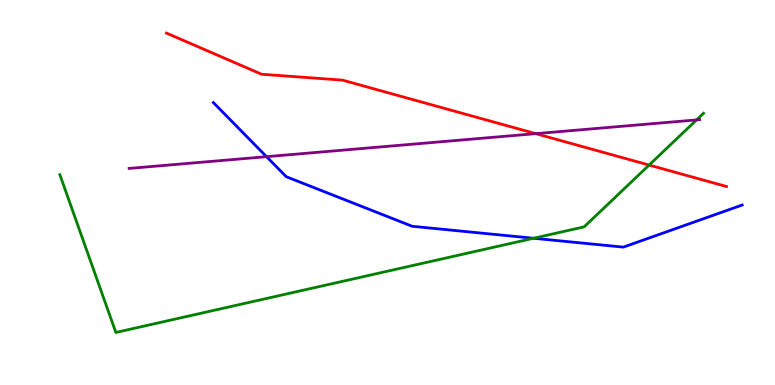[{'lines': ['blue', 'red'], 'intersections': []}, {'lines': ['green', 'red'], 'intersections': [{'x': 8.38, 'y': 5.71}]}, {'lines': ['purple', 'red'], 'intersections': [{'x': 6.91, 'y': 6.53}]}, {'lines': ['blue', 'green'], 'intersections': [{'x': 6.88, 'y': 3.81}]}, {'lines': ['blue', 'purple'], 'intersections': [{'x': 3.44, 'y': 5.93}]}, {'lines': ['green', 'purple'], 'intersections': [{'x': 8.99, 'y': 6.89}]}]